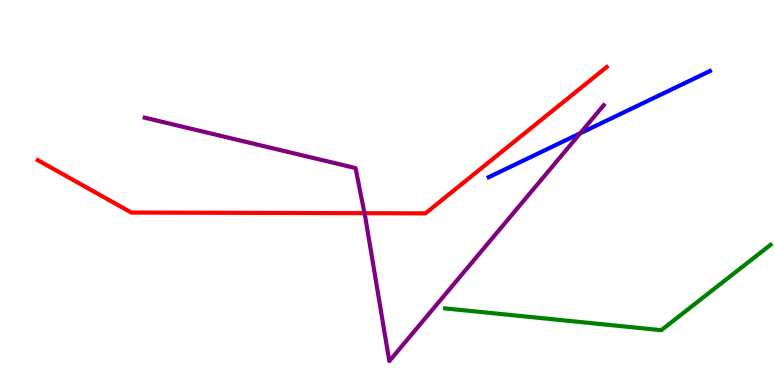[{'lines': ['blue', 'red'], 'intersections': []}, {'lines': ['green', 'red'], 'intersections': []}, {'lines': ['purple', 'red'], 'intersections': [{'x': 4.7, 'y': 4.46}]}, {'lines': ['blue', 'green'], 'intersections': []}, {'lines': ['blue', 'purple'], 'intersections': [{'x': 7.49, 'y': 6.54}]}, {'lines': ['green', 'purple'], 'intersections': []}]